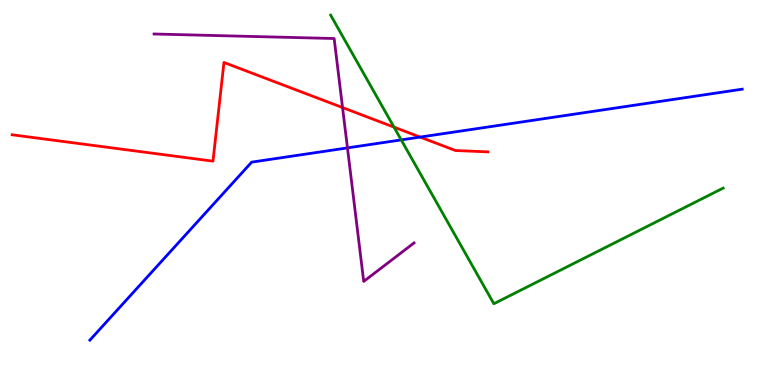[{'lines': ['blue', 'red'], 'intersections': [{'x': 5.42, 'y': 6.44}]}, {'lines': ['green', 'red'], 'intersections': [{'x': 5.08, 'y': 6.7}]}, {'lines': ['purple', 'red'], 'intersections': [{'x': 4.42, 'y': 7.21}]}, {'lines': ['blue', 'green'], 'intersections': [{'x': 5.18, 'y': 6.37}]}, {'lines': ['blue', 'purple'], 'intersections': [{'x': 4.48, 'y': 6.16}]}, {'lines': ['green', 'purple'], 'intersections': []}]